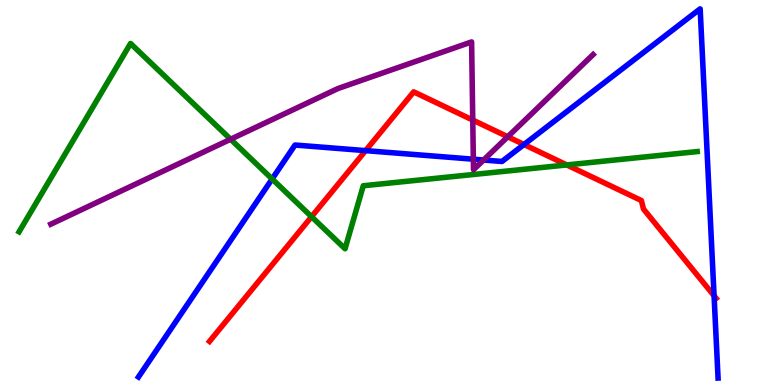[{'lines': ['blue', 'red'], 'intersections': [{'x': 4.72, 'y': 6.09}, {'x': 6.76, 'y': 6.25}, {'x': 9.21, 'y': 2.32}]}, {'lines': ['green', 'red'], 'intersections': [{'x': 4.02, 'y': 4.37}, {'x': 7.31, 'y': 5.72}]}, {'lines': ['purple', 'red'], 'intersections': [{'x': 6.1, 'y': 6.88}, {'x': 6.55, 'y': 6.45}]}, {'lines': ['blue', 'green'], 'intersections': [{'x': 3.51, 'y': 5.35}]}, {'lines': ['blue', 'purple'], 'intersections': [{'x': 6.11, 'y': 5.86}, {'x': 6.24, 'y': 5.84}]}, {'lines': ['green', 'purple'], 'intersections': [{'x': 2.98, 'y': 6.38}]}]